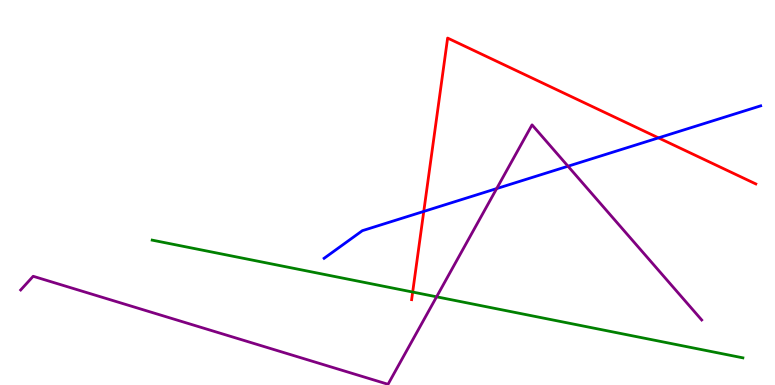[{'lines': ['blue', 'red'], 'intersections': [{'x': 5.47, 'y': 4.51}, {'x': 8.5, 'y': 6.42}]}, {'lines': ['green', 'red'], 'intersections': [{'x': 5.32, 'y': 2.41}]}, {'lines': ['purple', 'red'], 'intersections': []}, {'lines': ['blue', 'green'], 'intersections': []}, {'lines': ['blue', 'purple'], 'intersections': [{'x': 6.41, 'y': 5.1}, {'x': 7.33, 'y': 5.68}]}, {'lines': ['green', 'purple'], 'intersections': [{'x': 5.63, 'y': 2.29}]}]